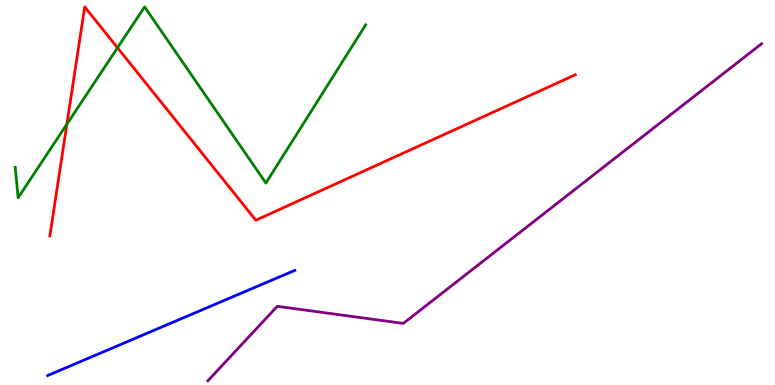[{'lines': ['blue', 'red'], 'intersections': []}, {'lines': ['green', 'red'], 'intersections': [{'x': 0.863, 'y': 6.77}, {'x': 1.52, 'y': 8.76}]}, {'lines': ['purple', 'red'], 'intersections': []}, {'lines': ['blue', 'green'], 'intersections': []}, {'lines': ['blue', 'purple'], 'intersections': []}, {'lines': ['green', 'purple'], 'intersections': []}]